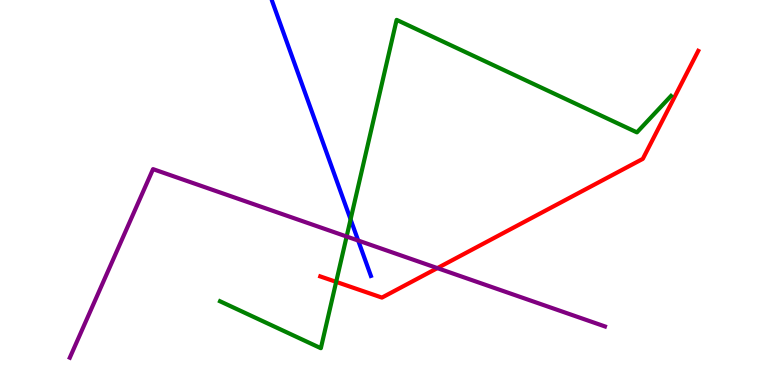[{'lines': ['blue', 'red'], 'intersections': []}, {'lines': ['green', 'red'], 'intersections': [{'x': 4.34, 'y': 2.68}]}, {'lines': ['purple', 'red'], 'intersections': [{'x': 5.64, 'y': 3.04}]}, {'lines': ['blue', 'green'], 'intersections': [{'x': 4.52, 'y': 4.3}]}, {'lines': ['blue', 'purple'], 'intersections': [{'x': 4.62, 'y': 3.75}]}, {'lines': ['green', 'purple'], 'intersections': [{'x': 4.47, 'y': 3.86}]}]